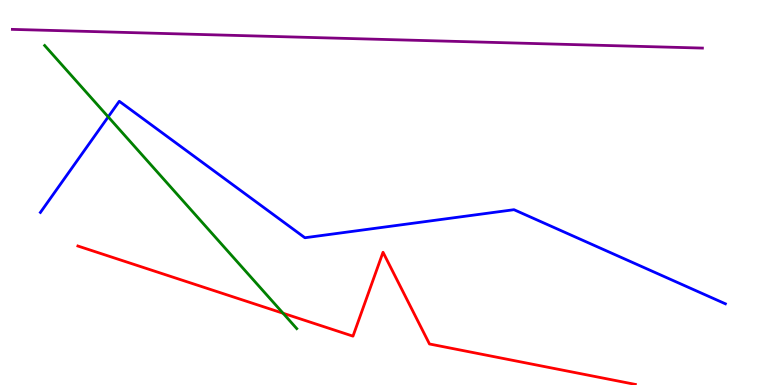[{'lines': ['blue', 'red'], 'intersections': []}, {'lines': ['green', 'red'], 'intersections': [{'x': 3.65, 'y': 1.86}]}, {'lines': ['purple', 'red'], 'intersections': []}, {'lines': ['blue', 'green'], 'intersections': [{'x': 1.4, 'y': 6.96}]}, {'lines': ['blue', 'purple'], 'intersections': []}, {'lines': ['green', 'purple'], 'intersections': []}]